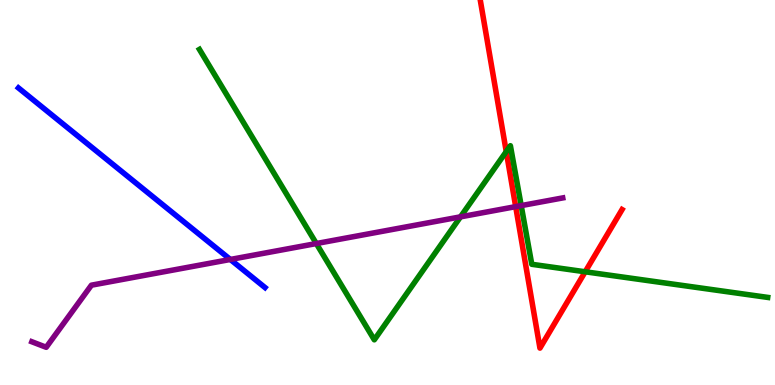[{'lines': ['blue', 'red'], 'intersections': []}, {'lines': ['green', 'red'], 'intersections': [{'x': 6.53, 'y': 6.06}, {'x': 7.55, 'y': 2.94}]}, {'lines': ['purple', 'red'], 'intersections': [{'x': 6.65, 'y': 4.63}]}, {'lines': ['blue', 'green'], 'intersections': []}, {'lines': ['blue', 'purple'], 'intersections': [{'x': 2.97, 'y': 3.26}]}, {'lines': ['green', 'purple'], 'intersections': [{'x': 4.08, 'y': 3.67}, {'x': 5.94, 'y': 4.37}, {'x': 6.73, 'y': 4.66}]}]